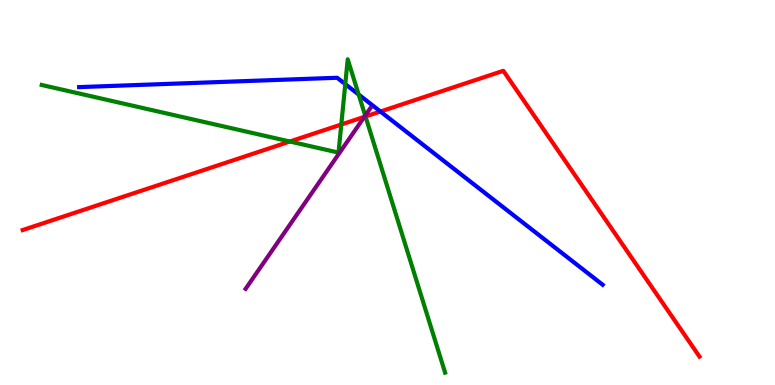[{'lines': ['blue', 'red'], 'intersections': [{'x': 4.91, 'y': 7.1}]}, {'lines': ['green', 'red'], 'intersections': [{'x': 3.74, 'y': 6.32}, {'x': 4.4, 'y': 6.77}, {'x': 4.72, 'y': 6.97}]}, {'lines': ['purple', 'red'], 'intersections': [{'x': 4.7, 'y': 6.97}]}, {'lines': ['blue', 'green'], 'intersections': [{'x': 4.46, 'y': 7.82}, {'x': 4.63, 'y': 7.54}]}, {'lines': ['blue', 'purple'], 'intersections': []}, {'lines': ['green', 'purple'], 'intersections': [{'x': 4.71, 'y': 7.0}]}]